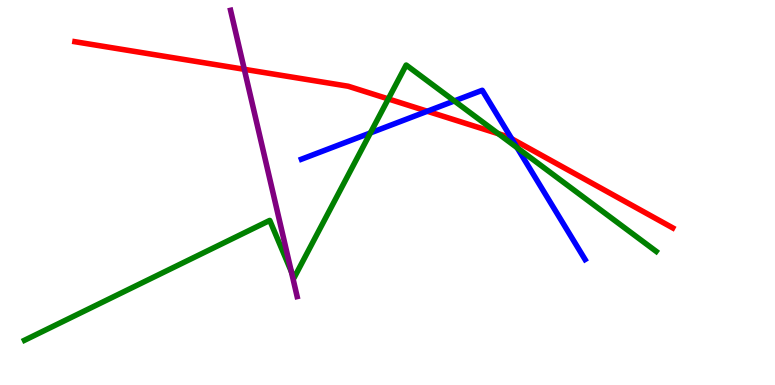[{'lines': ['blue', 'red'], 'intersections': [{'x': 5.51, 'y': 7.11}, {'x': 6.6, 'y': 6.4}]}, {'lines': ['green', 'red'], 'intersections': [{'x': 5.01, 'y': 7.43}, {'x': 6.43, 'y': 6.53}]}, {'lines': ['purple', 'red'], 'intersections': [{'x': 3.15, 'y': 8.2}]}, {'lines': ['blue', 'green'], 'intersections': [{'x': 4.78, 'y': 6.55}, {'x': 5.86, 'y': 7.38}, {'x': 6.67, 'y': 6.16}]}, {'lines': ['blue', 'purple'], 'intersections': []}, {'lines': ['green', 'purple'], 'intersections': [{'x': 3.76, 'y': 2.94}]}]